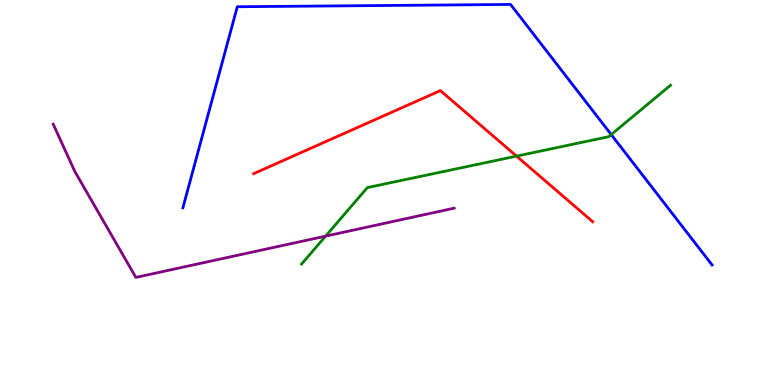[{'lines': ['blue', 'red'], 'intersections': []}, {'lines': ['green', 'red'], 'intersections': [{'x': 6.66, 'y': 5.94}]}, {'lines': ['purple', 'red'], 'intersections': []}, {'lines': ['blue', 'green'], 'intersections': [{'x': 7.89, 'y': 6.51}]}, {'lines': ['blue', 'purple'], 'intersections': []}, {'lines': ['green', 'purple'], 'intersections': [{'x': 4.2, 'y': 3.87}]}]